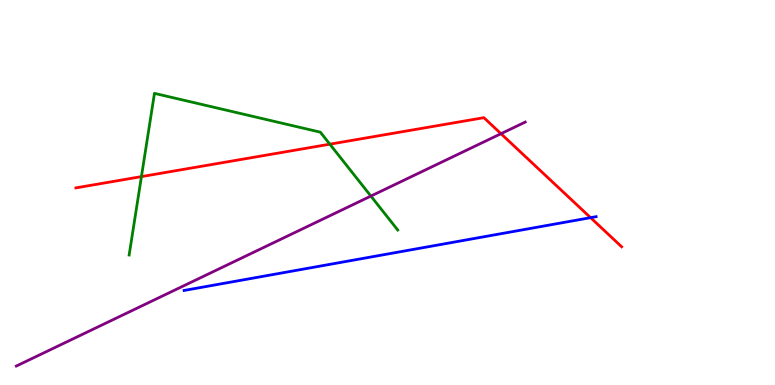[{'lines': ['blue', 'red'], 'intersections': [{'x': 7.62, 'y': 4.35}]}, {'lines': ['green', 'red'], 'intersections': [{'x': 1.82, 'y': 5.41}, {'x': 4.26, 'y': 6.25}]}, {'lines': ['purple', 'red'], 'intersections': [{'x': 6.46, 'y': 6.53}]}, {'lines': ['blue', 'green'], 'intersections': []}, {'lines': ['blue', 'purple'], 'intersections': []}, {'lines': ['green', 'purple'], 'intersections': [{'x': 4.79, 'y': 4.91}]}]